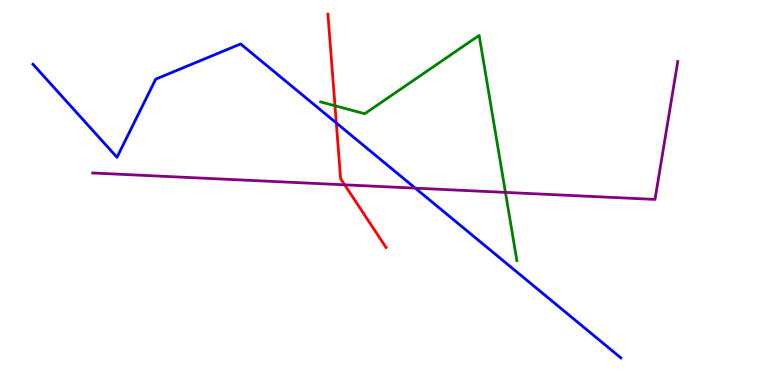[{'lines': ['blue', 'red'], 'intersections': [{'x': 4.34, 'y': 6.81}]}, {'lines': ['green', 'red'], 'intersections': [{'x': 4.32, 'y': 7.25}]}, {'lines': ['purple', 'red'], 'intersections': [{'x': 4.45, 'y': 5.2}]}, {'lines': ['blue', 'green'], 'intersections': []}, {'lines': ['blue', 'purple'], 'intersections': [{'x': 5.36, 'y': 5.11}]}, {'lines': ['green', 'purple'], 'intersections': [{'x': 6.52, 'y': 5.0}]}]